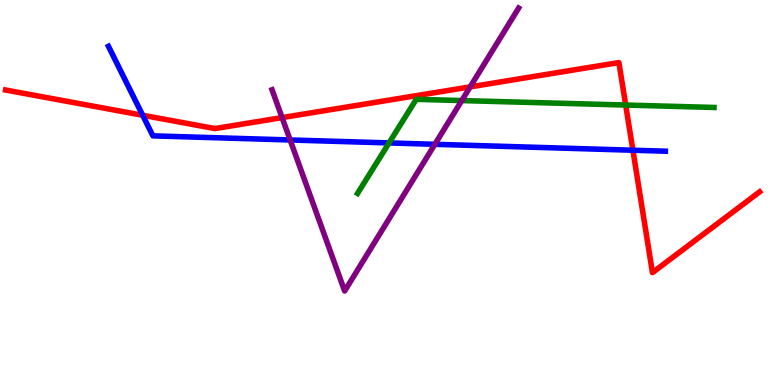[{'lines': ['blue', 'red'], 'intersections': [{'x': 1.84, 'y': 7.01}, {'x': 8.17, 'y': 6.1}]}, {'lines': ['green', 'red'], 'intersections': [{'x': 8.07, 'y': 7.27}]}, {'lines': ['purple', 'red'], 'intersections': [{'x': 3.64, 'y': 6.95}, {'x': 6.07, 'y': 7.74}]}, {'lines': ['blue', 'green'], 'intersections': [{'x': 5.02, 'y': 6.29}]}, {'lines': ['blue', 'purple'], 'intersections': [{'x': 3.74, 'y': 6.36}, {'x': 5.61, 'y': 6.25}]}, {'lines': ['green', 'purple'], 'intersections': [{'x': 5.96, 'y': 7.39}]}]